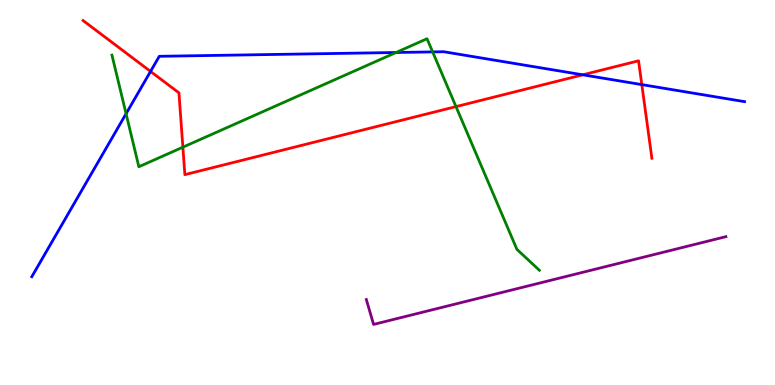[{'lines': ['blue', 'red'], 'intersections': [{'x': 1.94, 'y': 8.14}, {'x': 7.52, 'y': 8.06}, {'x': 8.28, 'y': 7.8}]}, {'lines': ['green', 'red'], 'intersections': [{'x': 2.36, 'y': 6.18}, {'x': 5.88, 'y': 7.23}]}, {'lines': ['purple', 'red'], 'intersections': []}, {'lines': ['blue', 'green'], 'intersections': [{'x': 1.63, 'y': 7.05}, {'x': 5.11, 'y': 8.64}, {'x': 5.58, 'y': 8.65}]}, {'lines': ['blue', 'purple'], 'intersections': []}, {'lines': ['green', 'purple'], 'intersections': []}]